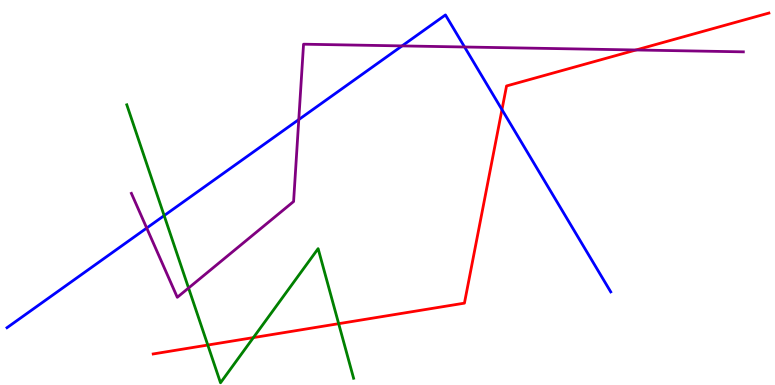[{'lines': ['blue', 'red'], 'intersections': [{'x': 6.48, 'y': 7.15}]}, {'lines': ['green', 'red'], 'intersections': [{'x': 2.68, 'y': 1.04}, {'x': 3.27, 'y': 1.23}, {'x': 4.37, 'y': 1.59}]}, {'lines': ['purple', 'red'], 'intersections': [{'x': 8.21, 'y': 8.7}]}, {'lines': ['blue', 'green'], 'intersections': [{'x': 2.12, 'y': 4.4}]}, {'lines': ['blue', 'purple'], 'intersections': [{'x': 1.89, 'y': 4.08}, {'x': 3.86, 'y': 6.89}, {'x': 5.19, 'y': 8.81}, {'x': 5.99, 'y': 8.78}]}, {'lines': ['green', 'purple'], 'intersections': [{'x': 2.43, 'y': 2.52}]}]